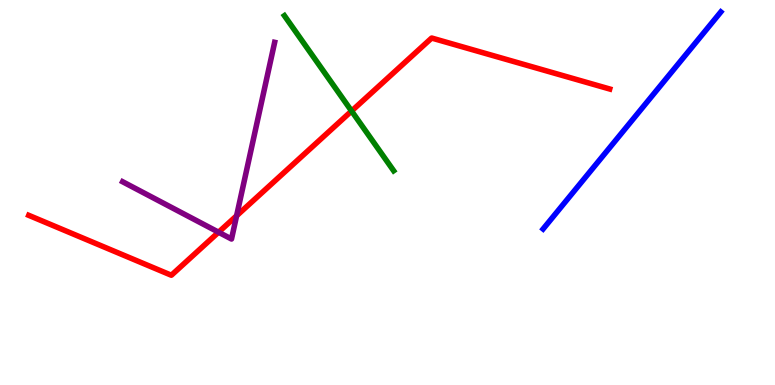[{'lines': ['blue', 'red'], 'intersections': []}, {'lines': ['green', 'red'], 'intersections': [{'x': 4.54, 'y': 7.12}]}, {'lines': ['purple', 'red'], 'intersections': [{'x': 2.82, 'y': 3.97}, {'x': 3.05, 'y': 4.4}]}, {'lines': ['blue', 'green'], 'intersections': []}, {'lines': ['blue', 'purple'], 'intersections': []}, {'lines': ['green', 'purple'], 'intersections': []}]